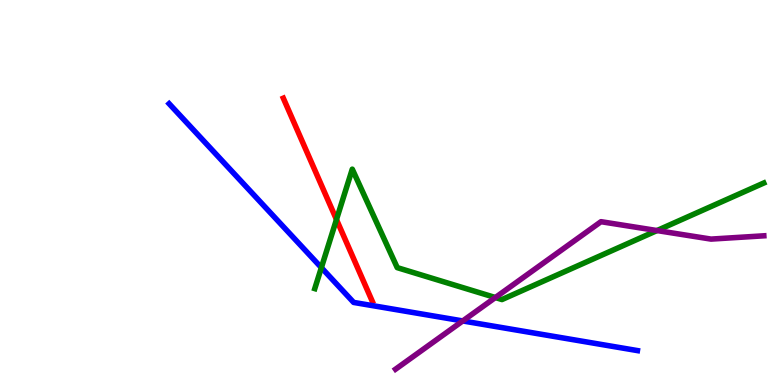[{'lines': ['blue', 'red'], 'intersections': []}, {'lines': ['green', 'red'], 'intersections': [{'x': 4.34, 'y': 4.3}]}, {'lines': ['purple', 'red'], 'intersections': []}, {'lines': ['blue', 'green'], 'intersections': [{'x': 4.15, 'y': 3.05}]}, {'lines': ['blue', 'purple'], 'intersections': [{'x': 5.97, 'y': 1.66}]}, {'lines': ['green', 'purple'], 'intersections': [{'x': 6.39, 'y': 2.27}, {'x': 8.48, 'y': 4.01}]}]